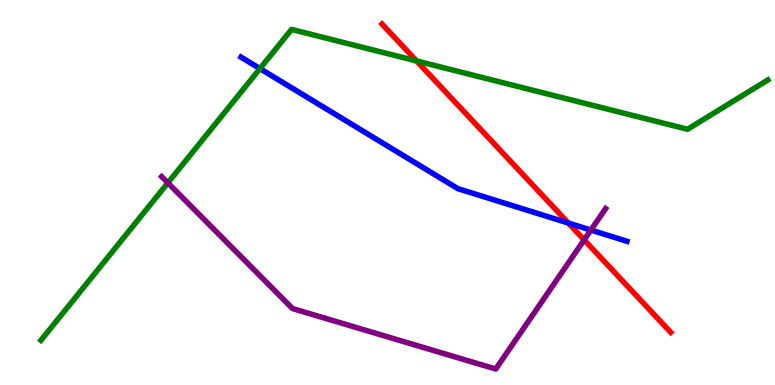[{'lines': ['blue', 'red'], 'intersections': [{'x': 7.33, 'y': 4.21}]}, {'lines': ['green', 'red'], 'intersections': [{'x': 5.37, 'y': 8.42}]}, {'lines': ['purple', 'red'], 'intersections': [{'x': 7.54, 'y': 3.77}]}, {'lines': ['blue', 'green'], 'intersections': [{'x': 3.35, 'y': 8.22}]}, {'lines': ['blue', 'purple'], 'intersections': [{'x': 7.62, 'y': 4.02}]}, {'lines': ['green', 'purple'], 'intersections': [{'x': 2.17, 'y': 5.25}]}]